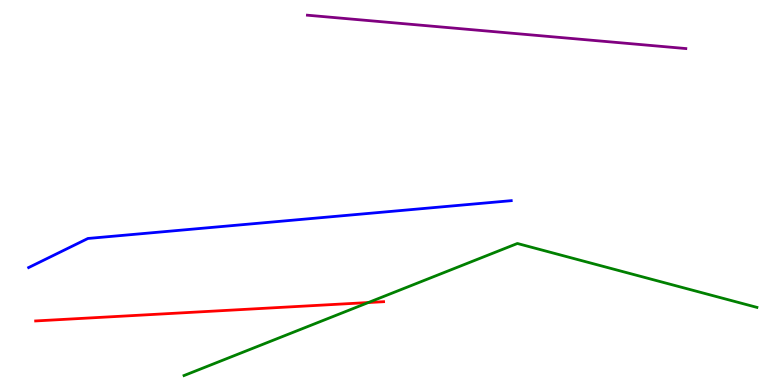[{'lines': ['blue', 'red'], 'intersections': []}, {'lines': ['green', 'red'], 'intersections': [{'x': 4.75, 'y': 2.14}]}, {'lines': ['purple', 'red'], 'intersections': []}, {'lines': ['blue', 'green'], 'intersections': []}, {'lines': ['blue', 'purple'], 'intersections': []}, {'lines': ['green', 'purple'], 'intersections': []}]